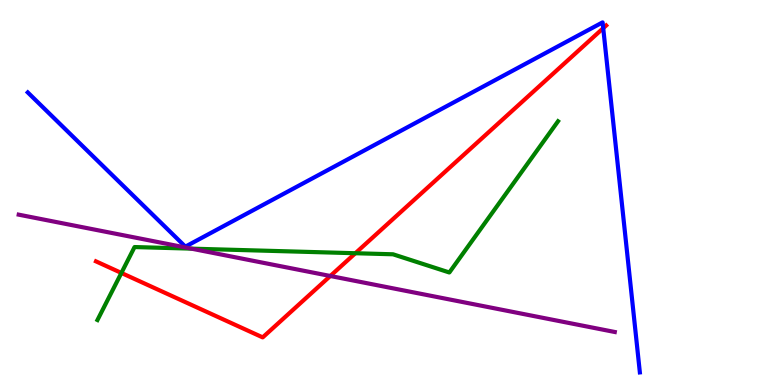[{'lines': ['blue', 'red'], 'intersections': [{'x': 7.78, 'y': 9.27}]}, {'lines': ['green', 'red'], 'intersections': [{'x': 1.57, 'y': 2.91}, {'x': 4.59, 'y': 3.42}]}, {'lines': ['purple', 'red'], 'intersections': [{'x': 4.26, 'y': 2.83}]}, {'lines': ['blue', 'green'], 'intersections': []}, {'lines': ['blue', 'purple'], 'intersections': []}, {'lines': ['green', 'purple'], 'intersections': [{'x': 2.47, 'y': 3.54}]}]